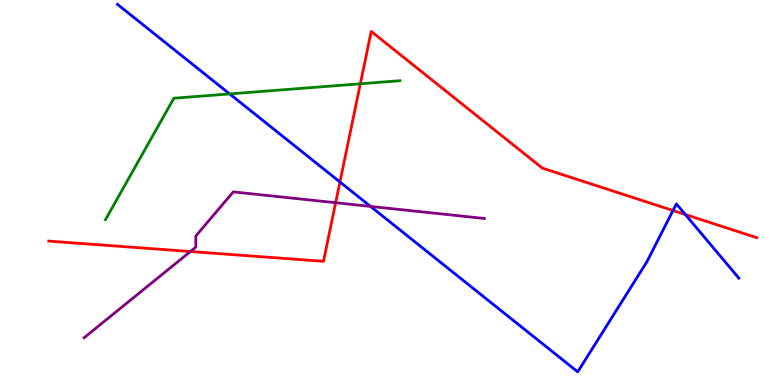[{'lines': ['blue', 'red'], 'intersections': [{'x': 4.39, 'y': 5.27}, {'x': 8.68, 'y': 4.53}, {'x': 8.84, 'y': 4.43}]}, {'lines': ['green', 'red'], 'intersections': [{'x': 4.65, 'y': 7.82}]}, {'lines': ['purple', 'red'], 'intersections': [{'x': 2.46, 'y': 3.47}, {'x': 4.33, 'y': 4.73}]}, {'lines': ['blue', 'green'], 'intersections': [{'x': 2.96, 'y': 7.56}]}, {'lines': ['blue', 'purple'], 'intersections': [{'x': 4.78, 'y': 4.64}]}, {'lines': ['green', 'purple'], 'intersections': []}]